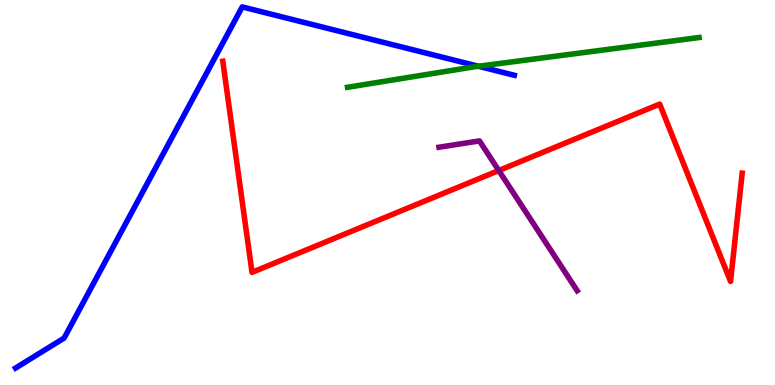[{'lines': ['blue', 'red'], 'intersections': []}, {'lines': ['green', 'red'], 'intersections': []}, {'lines': ['purple', 'red'], 'intersections': [{'x': 6.44, 'y': 5.57}]}, {'lines': ['blue', 'green'], 'intersections': [{'x': 6.17, 'y': 8.28}]}, {'lines': ['blue', 'purple'], 'intersections': []}, {'lines': ['green', 'purple'], 'intersections': []}]